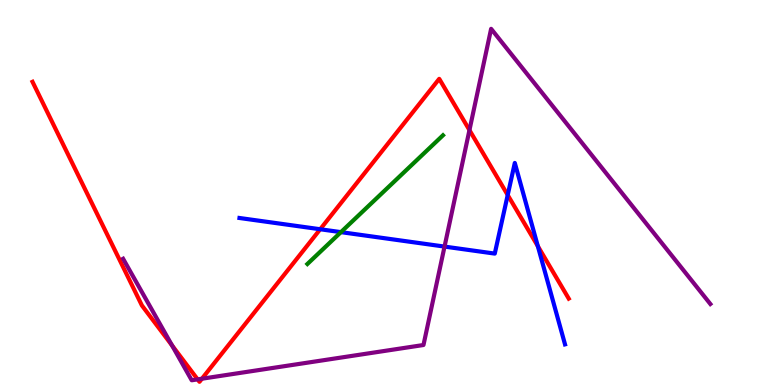[{'lines': ['blue', 'red'], 'intersections': [{'x': 4.13, 'y': 4.05}, {'x': 6.55, 'y': 4.93}, {'x': 6.94, 'y': 3.61}]}, {'lines': ['green', 'red'], 'intersections': []}, {'lines': ['purple', 'red'], 'intersections': [{'x': 2.22, 'y': 1.03}, {'x': 2.55, 'y': 0.146}, {'x': 2.61, 'y': 0.163}, {'x': 6.06, 'y': 6.62}]}, {'lines': ['blue', 'green'], 'intersections': [{'x': 4.4, 'y': 3.97}]}, {'lines': ['blue', 'purple'], 'intersections': [{'x': 5.74, 'y': 3.6}]}, {'lines': ['green', 'purple'], 'intersections': []}]